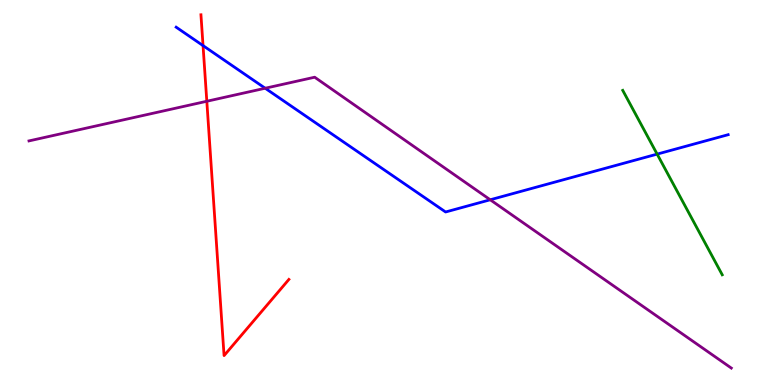[{'lines': ['blue', 'red'], 'intersections': [{'x': 2.62, 'y': 8.82}]}, {'lines': ['green', 'red'], 'intersections': []}, {'lines': ['purple', 'red'], 'intersections': [{'x': 2.67, 'y': 7.37}]}, {'lines': ['blue', 'green'], 'intersections': [{'x': 8.48, 'y': 6.0}]}, {'lines': ['blue', 'purple'], 'intersections': [{'x': 3.42, 'y': 7.71}, {'x': 6.33, 'y': 4.81}]}, {'lines': ['green', 'purple'], 'intersections': []}]